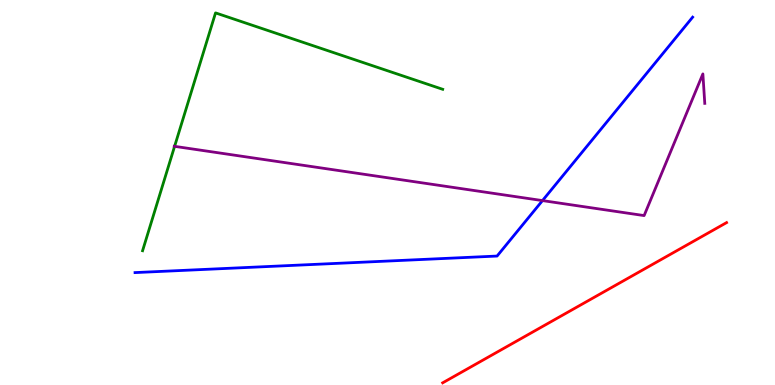[{'lines': ['blue', 'red'], 'intersections': []}, {'lines': ['green', 'red'], 'intersections': []}, {'lines': ['purple', 'red'], 'intersections': []}, {'lines': ['blue', 'green'], 'intersections': []}, {'lines': ['blue', 'purple'], 'intersections': [{'x': 7.0, 'y': 4.79}]}, {'lines': ['green', 'purple'], 'intersections': [{'x': 2.25, 'y': 6.2}]}]